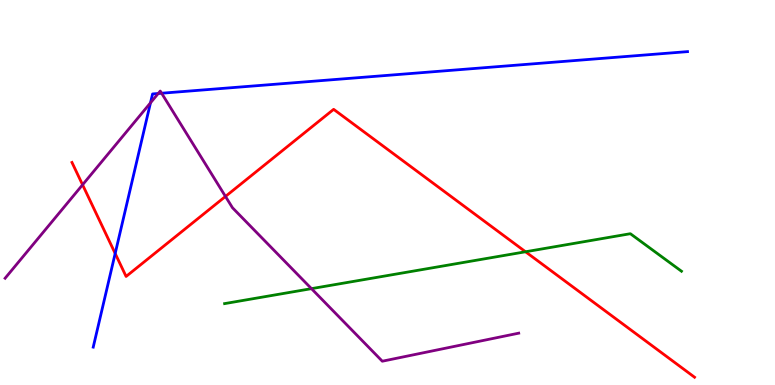[{'lines': ['blue', 'red'], 'intersections': [{'x': 1.49, 'y': 3.42}]}, {'lines': ['green', 'red'], 'intersections': [{'x': 6.78, 'y': 3.46}]}, {'lines': ['purple', 'red'], 'intersections': [{'x': 1.07, 'y': 5.2}, {'x': 2.91, 'y': 4.9}]}, {'lines': ['blue', 'green'], 'intersections': []}, {'lines': ['blue', 'purple'], 'intersections': [{'x': 1.94, 'y': 7.33}, {'x': 2.04, 'y': 7.57}, {'x': 2.09, 'y': 7.58}]}, {'lines': ['green', 'purple'], 'intersections': [{'x': 4.02, 'y': 2.5}]}]